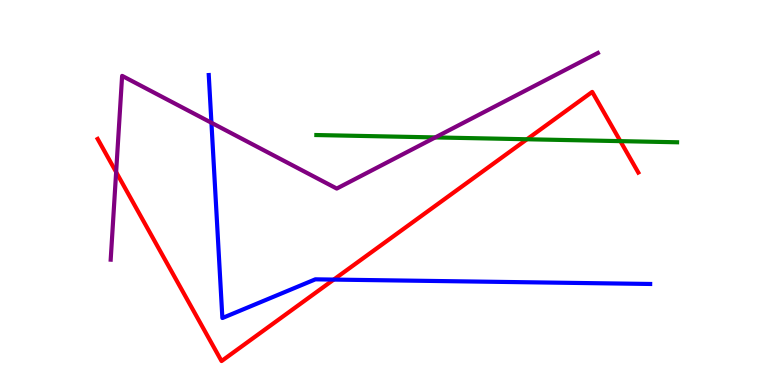[{'lines': ['blue', 'red'], 'intersections': [{'x': 4.31, 'y': 2.74}]}, {'lines': ['green', 'red'], 'intersections': [{'x': 6.8, 'y': 6.38}, {'x': 8.0, 'y': 6.33}]}, {'lines': ['purple', 'red'], 'intersections': [{'x': 1.5, 'y': 5.53}]}, {'lines': ['blue', 'green'], 'intersections': []}, {'lines': ['blue', 'purple'], 'intersections': [{'x': 2.73, 'y': 6.81}]}, {'lines': ['green', 'purple'], 'intersections': [{'x': 5.62, 'y': 6.43}]}]